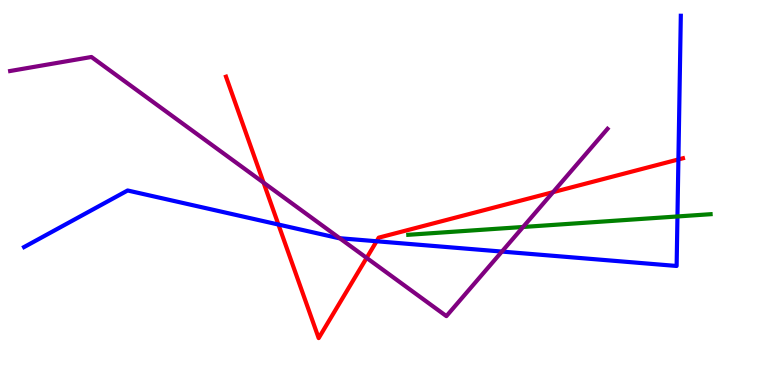[{'lines': ['blue', 'red'], 'intersections': [{'x': 3.59, 'y': 4.17}, {'x': 4.86, 'y': 3.73}, {'x': 8.75, 'y': 5.86}]}, {'lines': ['green', 'red'], 'intersections': []}, {'lines': ['purple', 'red'], 'intersections': [{'x': 3.4, 'y': 5.26}, {'x': 4.73, 'y': 3.3}, {'x': 7.14, 'y': 5.01}]}, {'lines': ['blue', 'green'], 'intersections': [{'x': 8.74, 'y': 4.38}]}, {'lines': ['blue', 'purple'], 'intersections': [{'x': 4.38, 'y': 3.81}, {'x': 6.48, 'y': 3.47}]}, {'lines': ['green', 'purple'], 'intersections': [{'x': 6.75, 'y': 4.1}]}]